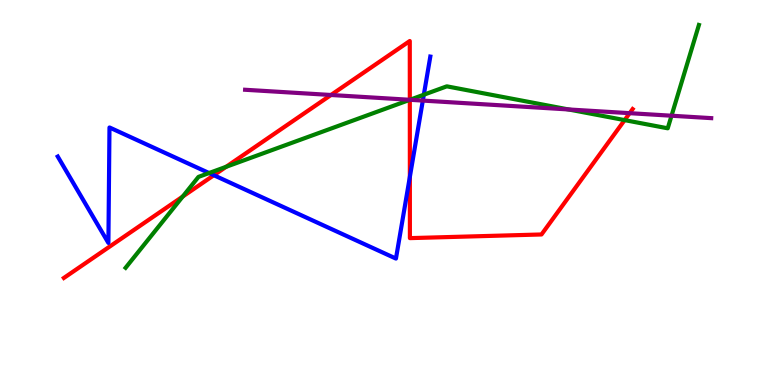[{'lines': ['blue', 'red'], 'intersections': [{'x': 2.76, 'y': 5.45}, {'x': 5.29, 'y': 5.41}]}, {'lines': ['green', 'red'], 'intersections': [{'x': 2.36, 'y': 4.89}, {'x': 2.92, 'y': 5.67}, {'x': 5.29, 'y': 7.41}, {'x': 8.06, 'y': 6.88}]}, {'lines': ['purple', 'red'], 'intersections': [{'x': 4.27, 'y': 7.53}, {'x': 5.29, 'y': 7.41}, {'x': 8.12, 'y': 7.06}]}, {'lines': ['blue', 'green'], 'intersections': [{'x': 2.7, 'y': 5.51}, {'x': 5.47, 'y': 7.54}]}, {'lines': ['blue', 'purple'], 'intersections': [{'x': 5.46, 'y': 7.39}]}, {'lines': ['green', 'purple'], 'intersections': [{'x': 5.29, 'y': 7.41}, {'x': 7.34, 'y': 7.16}, {'x': 8.66, 'y': 6.99}]}]